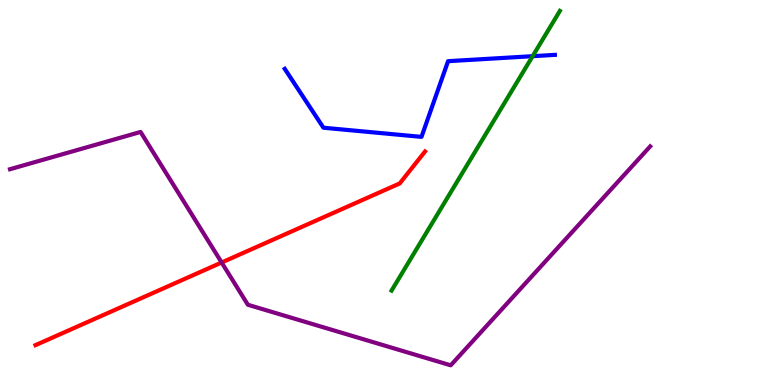[{'lines': ['blue', 'red'], 'intersections': []}, {'lines': ['green', 'red'], 'intersections': []}, {'lines': ['purple', 'red'], 'intersections': [{'x': 2.86, 'y': 3.18}]}, {'lines': ['blue', 'green'], 'intersections': [{'x': 6.87, 'y': 8.54}]}, {'lines': ['blue', 'purple'], 'intersections': []}, {'lines': ['green', 'purple'], 'intersections': []}]